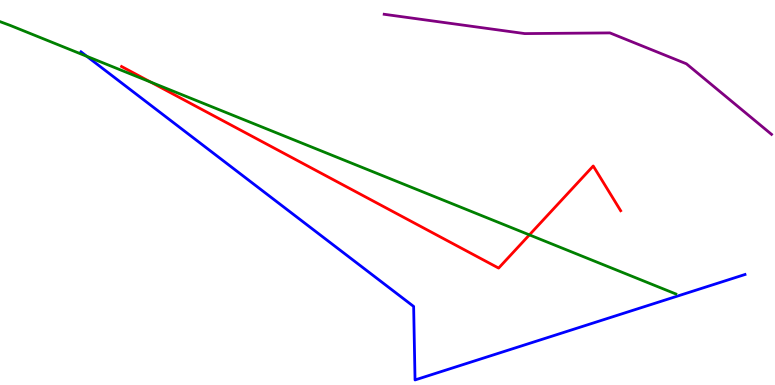[{'lines': ['blue', 'red'], 'intersections': []}, {'lines': ['green', 'red'], 'intersections': [{'x': 1.94, 'y': 7.87}, {'x': 6.83, 'y': 3.9}]}, {'lines': ['purple', 'red'], 'intersections': []}, {'lines': ['blue', 'green'], 'intersections': [{'x': 1.12, 'y': 8.54}]}, {'lines': ['blue', 'purple'], 'intersections': []}, {'lines': ['green', 'purple'], 'intersections': []}]